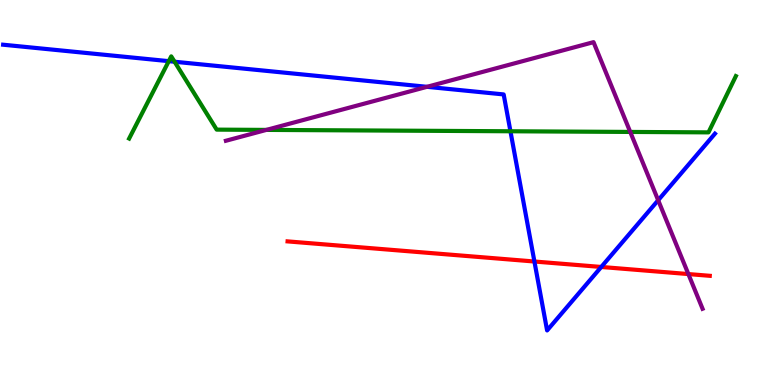[{'lines': ['blue', 'red'], 'intersections': [{'x': 6.9, 'y': 3.21}, {'x': 7.76, 'y': 3.07}]}, {'lines': ['green', 'red'], 'intersections': []}, {'lines': ['purple', 'red'], 'intersections': [{'x': 8.88, 'y': 2.88}]}, {'lines': ['blue', 'green'], 'intersections': [{'x': 2.18, 'y': 8.41}, {'x': 2.25, 'y': 8.4}, {'x': 6.59, 'y': 6.59}]}, {'lines': ['blue', 'purple'], 'intersections': [{'x': 5.51, 'y': 7.75}, {'x': 8.49, 'y': 4.8}]}, {'lines': ['green', 'purple'], 'intersections': [{'x': 3.44, 'y': 6.63}, {'x': 8.13, 'y': 6.57}]}]